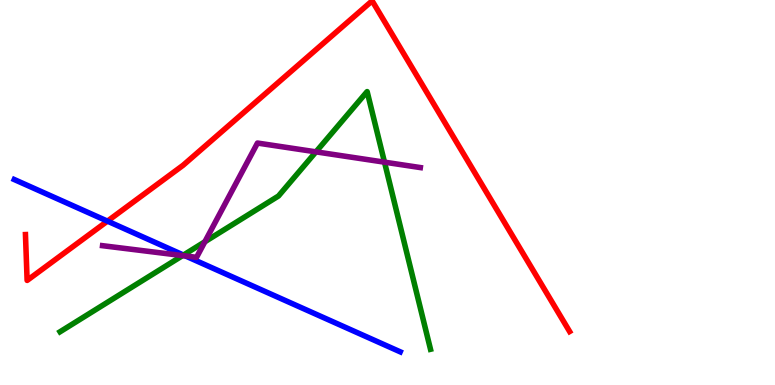[{'lines': ['blue', 'red'], 'intersections': [{'x': 1.39, 'y': 4.26}]}, {'lines': ['green', 'red'], 'intersections': []}, {'lines': ['purple', 'red'], 'intersections': []}, {'lines': ['blue', 'green'], 'intersections': [{'x': 2.37, 'y': 3.38}]}, {'lines': ['blue', 'purple'], 'intersections': [{'x': 2.39, 'y': 3.35}]}, {'lines': ['green', 'purple'], 'intersections': [{'x': 2.36, 'y': 3.36}, {'x': 2.64, 'y': 3.72}, {'x': 4.08, 'y': 6.06}, {'x': 4.96, 'y': 5.79}]}]